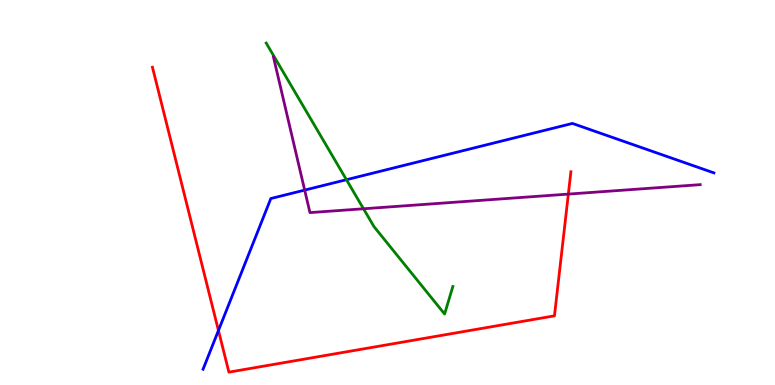[{'lines': ['blue', 'red'], 'intersections': [{'x': 2.82, 'y': 1.42}]}, {'lines': ['green', 'red'], 'intersections': []}, {'lines': ['purple', 'red'], 'intersections': [{'x': 7.33, 'y': 4.96}]}, {'lines': ['blue', 'green'], 'intersections': [{'x': 4.47, 'y': 5.33}]}, {'lines': ['blue', 'purple'], 'intersections': [{'x': 3.93, 'y': 5.06}]}, {'lines': ['green', 'purple'], 'intersections': [{'x': 4.69, 'y': 4.58}]}]